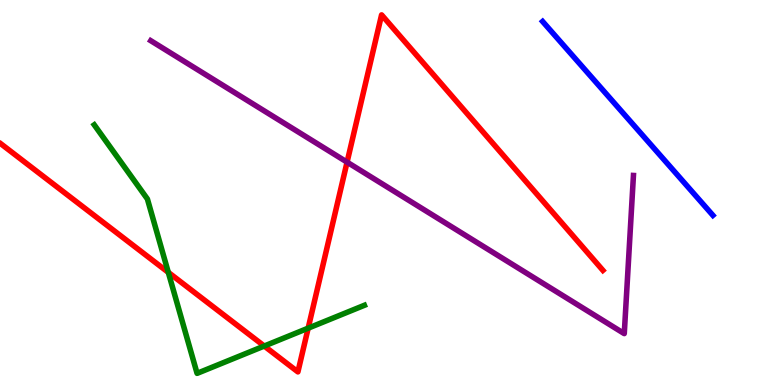[{'lines': ['blue', 'red'], 'intersections': []}, {'lines': ['green', 'red'], 'intersections': [{'x': 2.17, 'y': 2.93}, {'x': 3.41, 'y': 1.01}, {'x': 3.98, 'y': 1.48}]}, {'lines': ['purple', 'red'], 'intersections': [{'x': 4.48, 'y': 5.79}]}, {'lines': ['blue', 'green'], 'intersections': []}, {'lines': ['blue', 'purple'], 'intersections': []}, {'lines': ['green', 'purple'], 'intersections': []}]